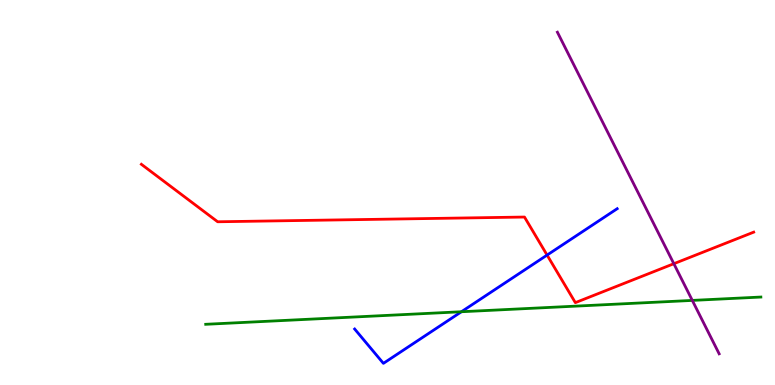[{'lines': ['blue', 'red'], 'intersections': [{'x': 7.06, 'y': 3.37}]}, {'lines': ['green', 'red'], 'intersections': []}, {'lines': ['purple', 'red'], 'intersections': [{'x': 8.69, 'y': 3.15}]}, {'lines': ['blue', 'green'], 'intersections': [{'x': 5.95, 'y': 1.9}]}, {'lines': ['blue', 'purple'], 'intersections': []}, {'lines': ['green', 'purple'], 'intersections': [{'x': 8.93, 'y': 2.2}]}]